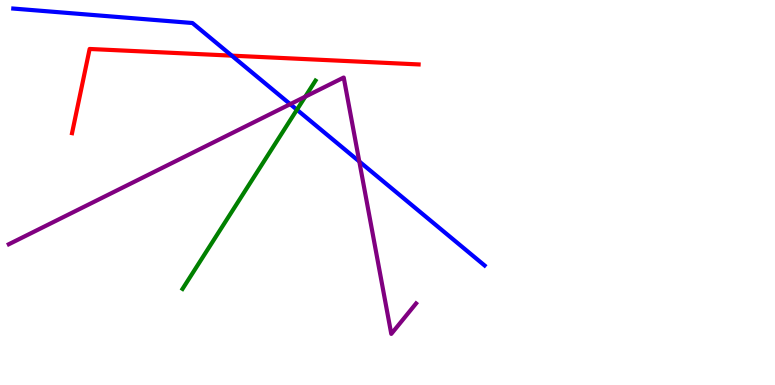[{'lines': ['blue', 'red'], 'intersections': [{'x': 2.99, 'y': 8.55}]}, {'lines': ['green', 'red'], 'intersections': []}, {'lines': ['purple', 'red'], 'intersections': []}, {'lines': ['blue', 'green'], 'intersections': [{'x': 3.83, 'y': 7.15}]}, {'lines': ['blue', 'purple'], 'intersections': [{'x': 3.74, 'y': 7.29}, {'x': 4.64, 'y': 5.81}]}, {'lines': ['green', 'purple'], 'intersections': [{'x': 3.94, 'y': 7.49}]}]